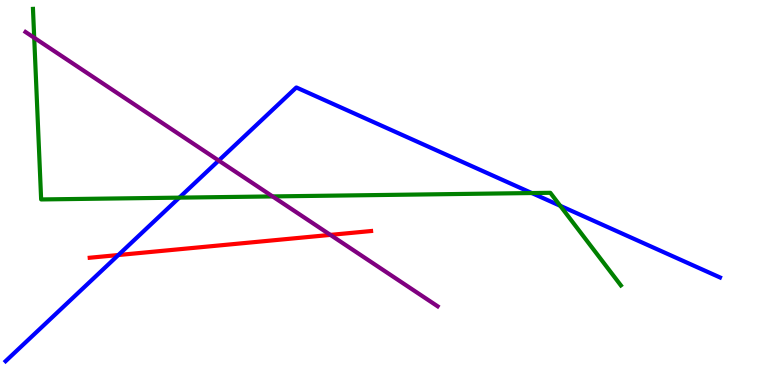[{'lines': ['blue', 'red'], 'intersections': [{'x': 1.53, 'y': 3.38}]}, {'lines': ['green', 'red'], 'intersections': []}, {'lines': ['purple', 'red'], 'intersections': [{'x': 4.26, 'y': 3.9}]}, {'lines': ['blue', 'green'], 'intersections': [{'x': 2.31, 'y': 4.87}, {'x': 6.86, 'y': 4.99}, {'x': 7.23, 'y': 4.65}]}, {'lines': ['blue', 'purple'], 'intersections': [{'x': 2.82, 'y': 5.83}]}, {'lines': ['green', 'purple'], 'intersections': [{'x': 0.441, 'y': 9.02}, {'x': 3.52, 'y': 4.9}]}]